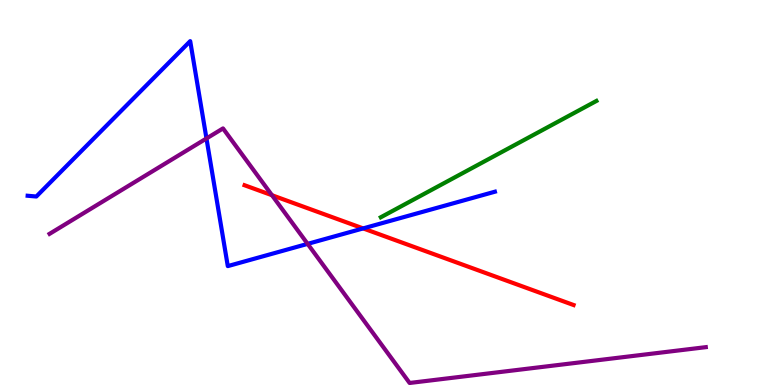[{'lines': ['blue', 'red'], 'intersections': [{'x': 4.69, 'y': 4.07}]}, {'lines': ['green', 'red'], 'intersections': []}, {'lines': ['purple', 'red'], 'intersections': [{'x': 3.51, 'y': 4.93}]}, {'lines': ['blue', 'green'], 'intersections': []}, {'lines': ['blue', 'purple'], 'intersections': [{'x': 2.66, 'y': 6.4}, {'x': 3.97, 'y': 3.67}]}, {'lines': ['green', 'purple'], 'intersections': []}]